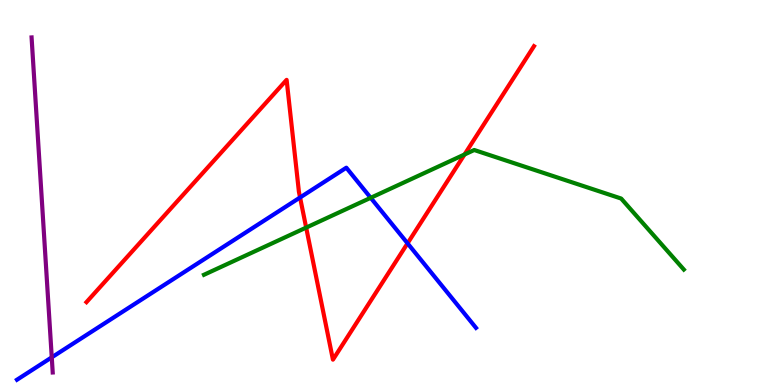[{'lines': ['blue', 'red'], 'intersections': [{'x': 3.87, 'y': 4.87}, {'x': 5.26, 'y': 3.68}]}, {'lines': ['green', 'red'], 'intersections': [{'x': 3.95, 'y': 4.09}, {'x': 5.99, 'y': 5.99}]}, {'lines': ['purple', 'red'], 'intersections': []}, {'lines': ['blue', 'green'], 'intersections': [{'x': 4.78, 'y': 4.86}]}, {'lines': ['blue', 'purple'], 'intersections': [{'x': 0.668, 'y': 0.718}]}, {'lines': ['green', 'purple'], 'intersections': []}]